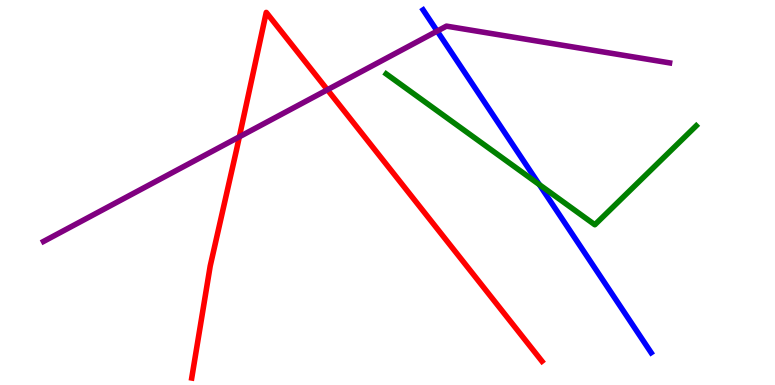[{'lines': ['blue', 'red'], 'intersections': []}, {'lines': ['green', 'red'], 'intersections': []}, {'lines': ['purple', 'red'], 'intersections': [{'x': 3.09, 'y': 6.45}, {'x': 4.22, 'y': 7.67}]}, {'lines': ['blue', 'green'], 'intersections': [{'x': 6.96, 'y': 5.2}]}, {'lines': ['blue', 'purple'], 'intersections': [{'x': 5.64, 'y': 9.19}]}, {'lines': ['green', 'purple'], 'intersections': []}]